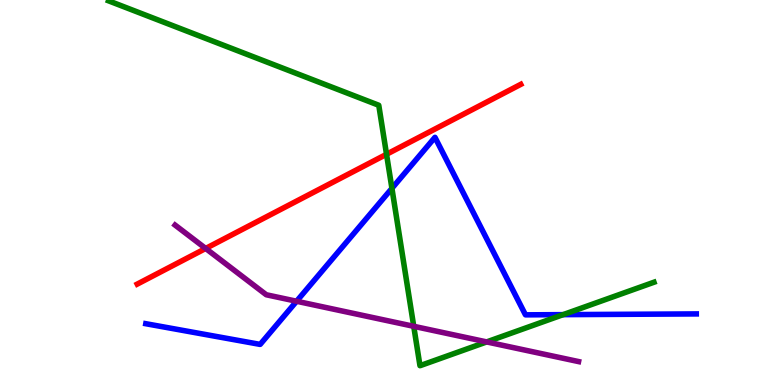[{'lines': ['blue', 'red'], 'intersections': []}, {'lines': ['green', 'red'], 'intersections': [{'x': 4.99, 'y': 5.99}]}, {'lines': ['purple', 'red'], 'intersections': [{'x': 2.65, 'y': 3.55}]}, {'lines': ['blue', 'green'], 'intersections': [{'x': 5.06, 'y': 5.11}, {'x': 7.27, 'y': 1.83}]}, {'lines': ['blue', 'purple'], 'intersections': [{'x': 3.83, 'y': 2.18}]}, {'lines': ['green', 'purple'], 'intersections': [{'x': 5.34, 'y': 1.52}, {'x': 6.28, 'y': 1.12}]}]